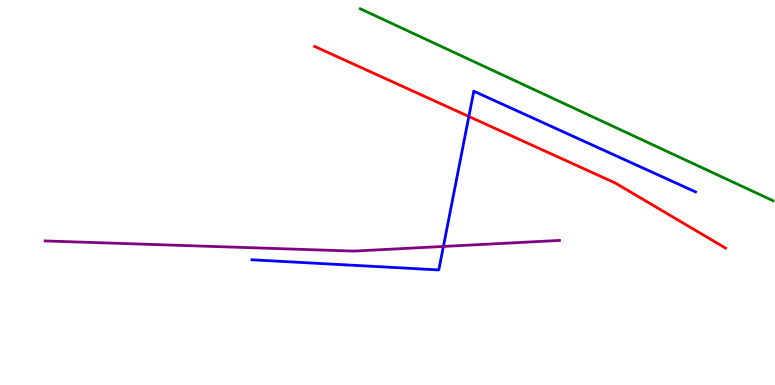[{'lines': ['blue', 'red'], 'intersections': [{'x': 6.05, 'y': 6.97}]}, {'lines': ['green', 'red'], 'intersections': []}, {'lines': ['purple', 'red'], 'intersections': []}, {'lines': ['blue', 'green'], 'intersections': []}, {'lines': ['blue', 'purple'], 'intersections': [{'x': 5.72, 'y': 3.6}]}, {'lines': ['green', 'purple'], 'intersections': []}]